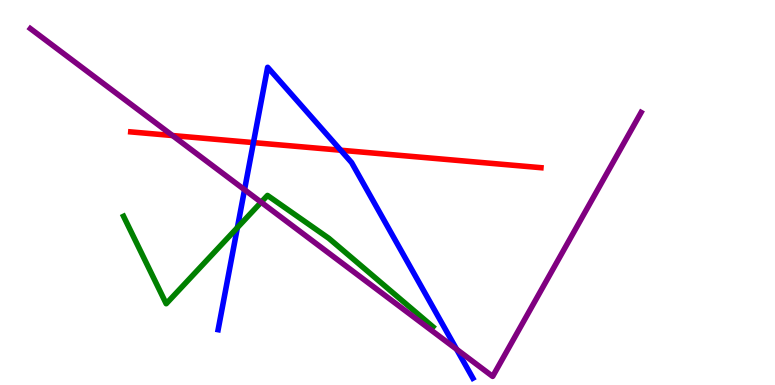[{'lines': ['blue', 'red'], 'intersections': [{'x': 3.27, 'y': 6.3}, {'x': 4.4, 'y': 6.1}]}, {'lines': ['green', 'red'], 'intersections': []}, {'lines': ['purple', 'red'], 'intersections': [{'x': 2.23, 'y': 6.48}]}, {'lines': ['blue', 'green'], 'intersections': [{'x': 3.06, 'y': 4.09}]}, {'lines': ['blue', 'purple'], 'intersections': [{'x': 3.16, 'y': 5.07}, {'x': 5.89, 'y': 0.928}]}, {'lines': ['green', 'purple'], 'intersections': [{'x': 3.37, 'y': 4.75}]}]